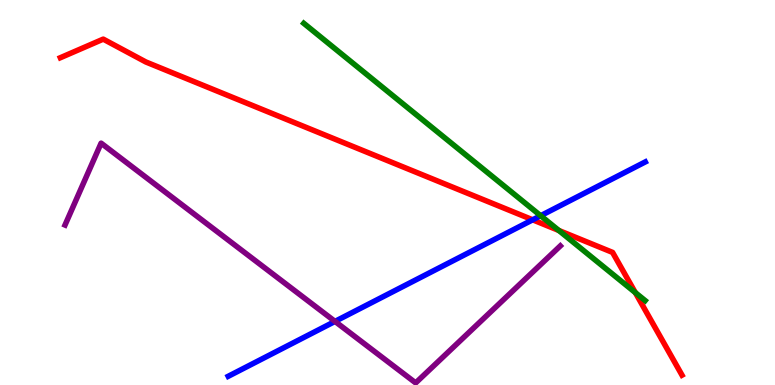[{'lines': ['blue', 'red'], 'intersections': [{'x': 6.87, 'y': 4.29}]}, {'lines': ['green', 'red'], 'intersections': [{'x': 7.21, 'y': 4.01}, {'x': 8.2, 'y': 2.4}]}, {'lines': ['purple', 'red'], 'intersections': []}, {'lines': ['blue', 'green'], 'intersections': [{'x': 6.98, 'y': 4.4}]}, {'lines': ['blue', 'purple'], 'intersections': [{'x': 4.32, 'y': 1.65}]}, {'lines': ['green', 'purple'], 'intersections': []}]